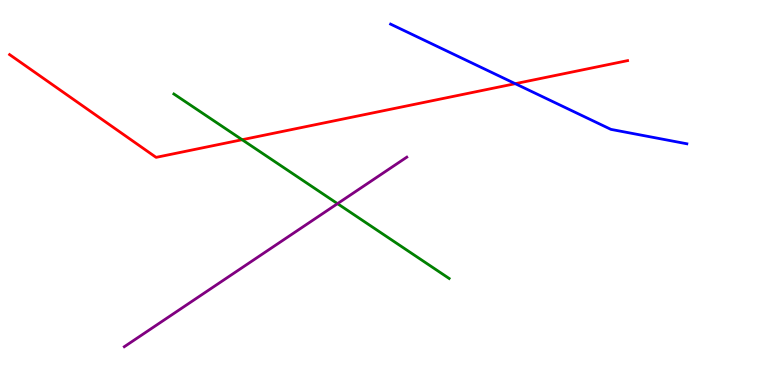[{'lines': ['blue', 'red'], 'intersections': [{'x': 6.65, 'y': 7.83}]}, {'lines': ['green', 'red'], 'intersections': [{'x': 3.12, 'y': 6.37}]}, {'lines': ['purple', 'red'], 'intersections': []}, {'lines': ['blue', 'green'], 'intersections': []}, {'lines': ['blue', 'purple'], 'intersections': []}, {'lines': ['green', 'purple'], 'intersections': [{'x': 4.36, 'y': 4.71}]}]